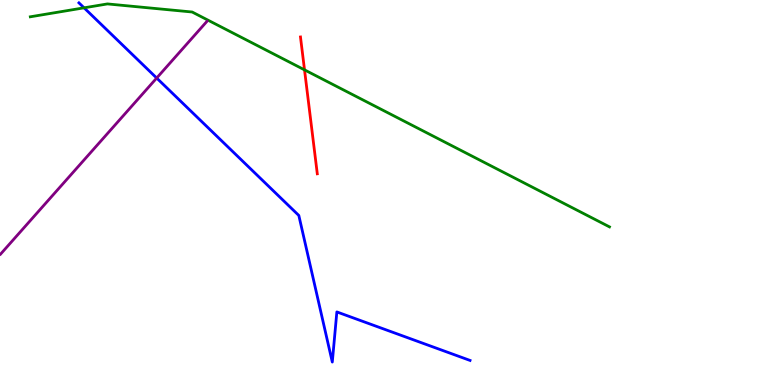[{'lines': ['blue', 'red'], 'intersections': []}, {'lines': ['green', 'red'], 'intersections': [{'x': 3.93, 'y': 8.19}]}, {'lines': ['purple', 'red'], 'intersections': []}, {'lines': ['blue', 'green'], 'intersections': [{'x': 1.08, 'y': 9.8}]}, {'lines': ['blue', 'purple'], 'intersections': [{'x': 2.02, 'y': 7.97}]}, {'lines': ['green', 'purple'], 'intersections': []}]